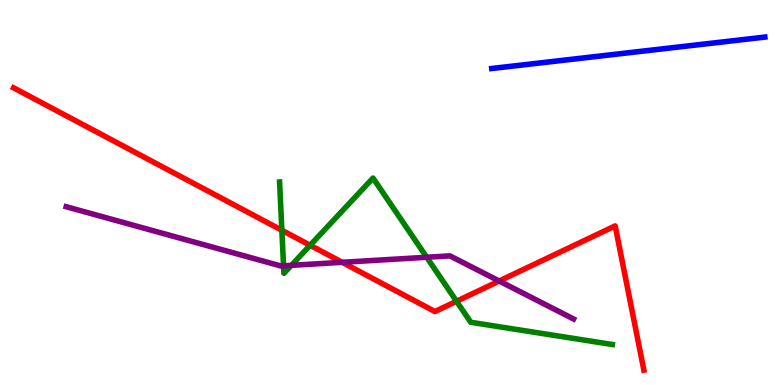[{'lines': ['blue', 'red'], 'intersections': []}, {'lines': ['green', 'red'], 'intersections': [{'x': 3.64, 'y': 4.02}, {'x': 4.0, 'y': 3.63}, {'x': 5.89, 'y': 2.18}]}, {'lines': ['purple', 'red'], 'intersections': [{'x': 4.42, 'y': 3.19}, {'x': 6.44, 'y': 2.7}]}, {'lines': ['blue', 'green'], 'intersections': []}, {'lines': ['blue', 'purple'], 'intersections': []}, {'lines': ['green', 'purple'], 'intersections': [{'x': 3.66, 'y': 3.1}, {'x': 3.76, 'y': 3.11}, {'x': 5.51, 'y': 3.32}]}]